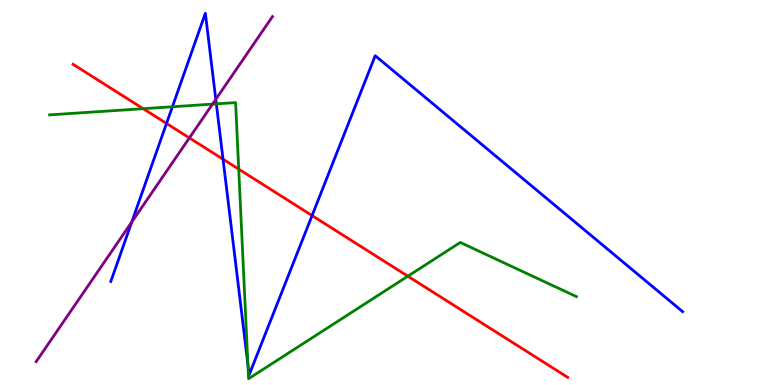[{'lines': ['blue', 'red'], 'intersections': [{'x': 2.15, 'y': 6.79}, {'x': 2.88, 'y': 5.86}, {'x': 4.03, 'y': 4.4}]}, {'lines': ['green', 'red'], 'intersections': [{'x': 1.85, 'y': 7.18}, {'x': 3.08, 'y': 5.61}, {'x': 5.26, 'y': 2.83}]}, {'lines': ['purple', 'red'], 'intersections': [{'x': 2.44, 'y': 6.42}]}, {'lines': ['blue', 'green'], 'intersections': [{'x': 2.22, 'y': 7.23}, {'x': 2.79, 'y': 7.3}, {'x': 3.2, 'y': 0.529}]}, {'lines': ['blue', 'purple'], 'intersections': [{'x': 1.7, 'y': 4.23}, {'x': 2.78, 'y': 7.42}]}, {'lines': ['green', 'purple'], 'intersections': [{'x': 2.74, 'y': 7.3}]}]